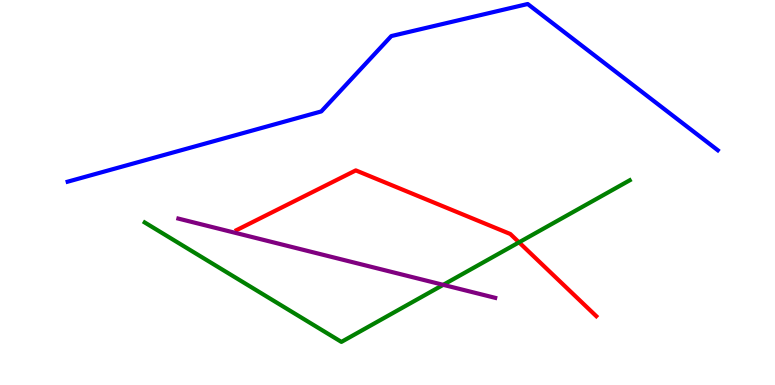[{'lines': ['blue', 'red'], 'intersections': []}, {'lines': ['green', 'red'], 'intersections': [{'x': 6.7, 'y': 3.71}]}, {'lines': ['purple', 'red'], 'intersections': []}, {'lines': ['blue', 'green'], 'intersections': []}, {'lines': ['blue', 'purple'], 'intersections': []}, {'lines': ['green', 'purple'], 'intersections': [{'x': 5.72, 'y': 2.6}]}]